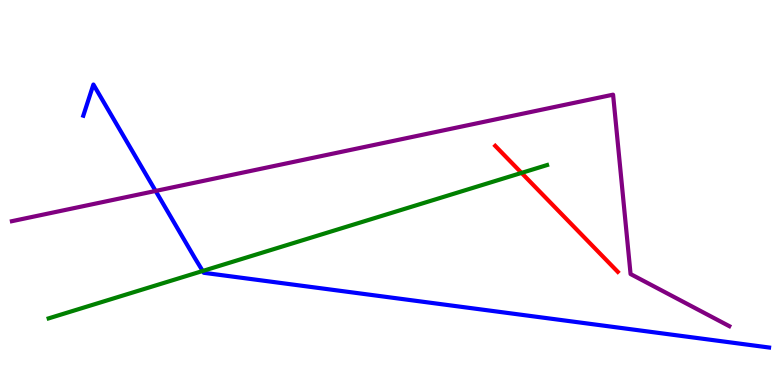[{'lines': ['blue', 'red'], 'intersections': []}, {'lines': ['green', 'red'], 'intersections': [{'x': 6.73, 'y': 5.51}]}, {'lines': ['purple', 'red'], 'intersections': []}, {'lines': ['blue', 'green'], 'intersections': [{'x': 2.62, 'y': 2.96}]}, {'lines': ['blue', 'purple'], 'intersections': [{'x': 2.01, 'y': 5.04}]}, {'lines': ['green', 'purple'], 'intersections': []}]